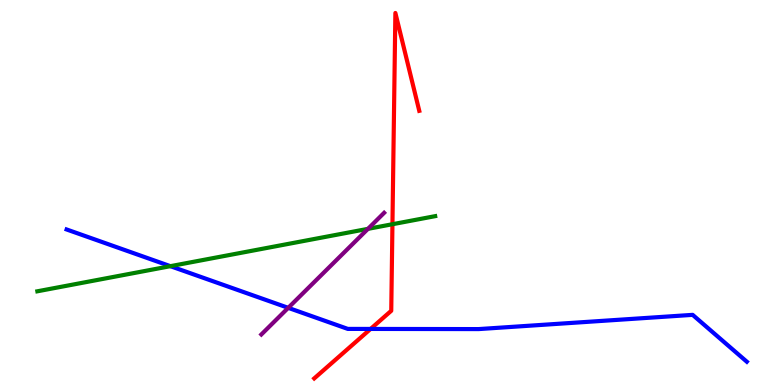[{'lines': ['blue', 'red'], 'intersections': [{'x': 4.78, 'y': 1.46}]}, {'lines': ['green', 'red'], 'intersections': [{'x': 5.06, 'y': 4.18}]}, {'lines': ['purple', 'red'], 'intersections': []}, {'lines': ['blue', 'green'], 'intersections': [{'x': 2.2, 'y': 3.09}]}, {'lines': ['blue', 'purple'], 'intersections': [{'x': 3.72, 'y': 2.0}]}, {'lines': ['green', 'purple'], 'intersections': [{'x': 4.75, 'y': 4.06}]}]